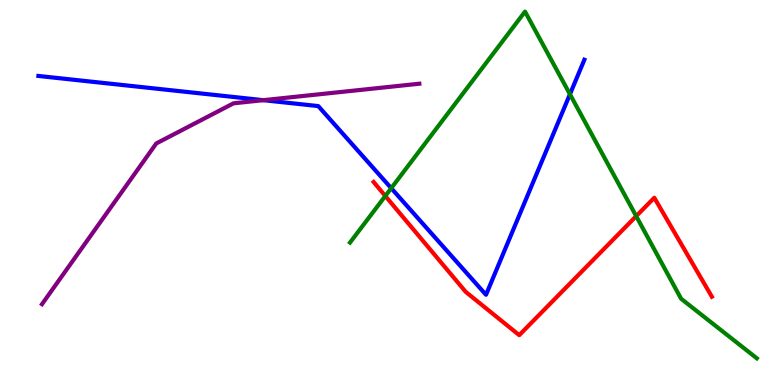[{'lines': ['blue', 'red'], 'intersections': []}, {'lines': ['green', 'red'], 'intersections': [{'x': 4.97, 'y': 4.91}, {'x': 8.21, 'y': 4.39}]}, {'lines': ['purple', 'red'], 'intersections': []}, {'lines': ['blue', 'green'], 'intersections': [{'x': 5.05, 'y': 5.11}, {'x': 7.35, 'y': 7.55}]}, {'lines': ['blue', 'purple'], 'intersections': [{'x': 3.4, 'y': 7.4}]}, {'lines': ['green', 'purple'], 'intersections': []}]